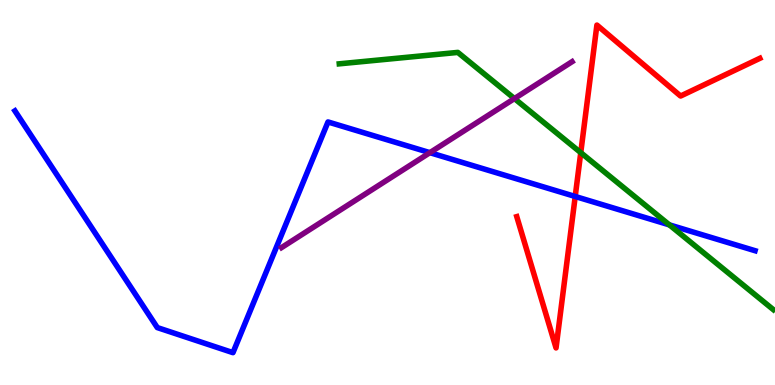[{'lines': ['blue', 'red'], 'intersections': [{'x': 7.42, 'y': 4.9}]}, {'lines': ['green', 'red'], 'intersections': [{'x': 7.49, 'y': 6.04}]}, {'lines': ['purple', 'red'], 'intersections': []}, {'lines': ['blue', 'green'], 'intersections': [{'x': 8.64, 'y': 4.16}]}, {'lines': ['blue', 'purple'], 'intersections': [{'x': 5.55, 'y': 6.03}]}, {'lines': ['green', 'purple'], 'intersections': [{'x': 6.64, 'y': 7.44}]}]